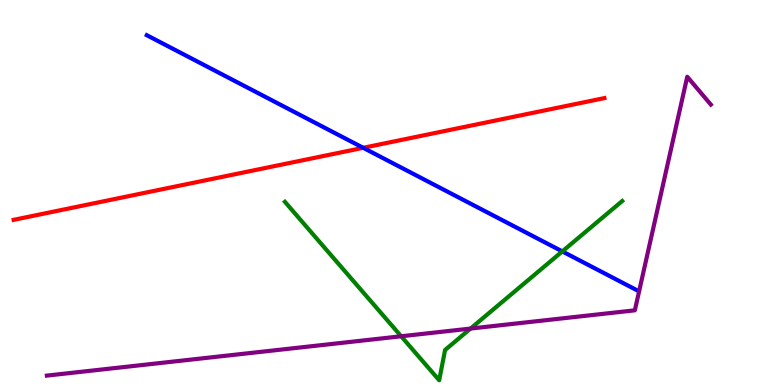[{'lines': ['blue', 'red'], 'intersections': [{'x': 4.69, 'y': 6.16}]}, {'lines': ['green', 'red'], 'intersections': []}, {'lines': ['purple', 'red'], 'intersections': []}, {'lines': ['blue', 'green'], 'intersections': [{'x': 7.26, 'y': 3.47}]}, {'lines': ['blue', 'purple'], 'intersections': []}, {'lines': ['green', 'purple'], 'intersections': [{'x': 5.18, 'y': 1.27}, {'x': 6.07, 'y': 1.47}]}]